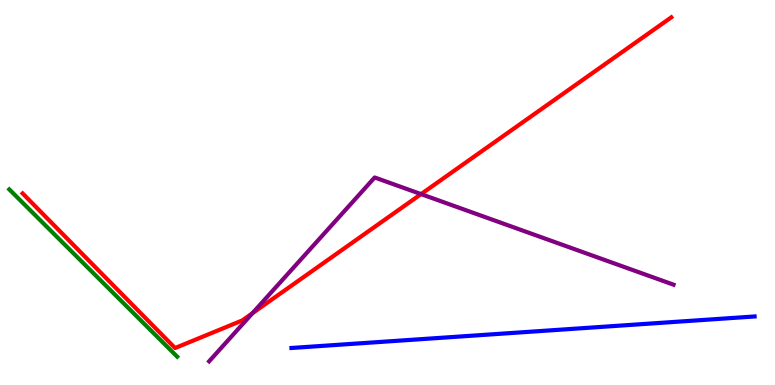[{'lines': ['blue', 'red'], 'intersections': []}, {'lines': ['green', 'red'], 'intersections': []}, {'lines': ['purple', 'red'], 'intersections': [{'x': 3.26, 'y': 1.86}, {'x': 5.43, 'y': 4.96}]}, {'lines': ['blue', 'green'], 'intersections': []}, {'lines': ['blue', 'purple'], 'intersections': []}, {'lines': ['green', 'purple'], 'intersections': []}]